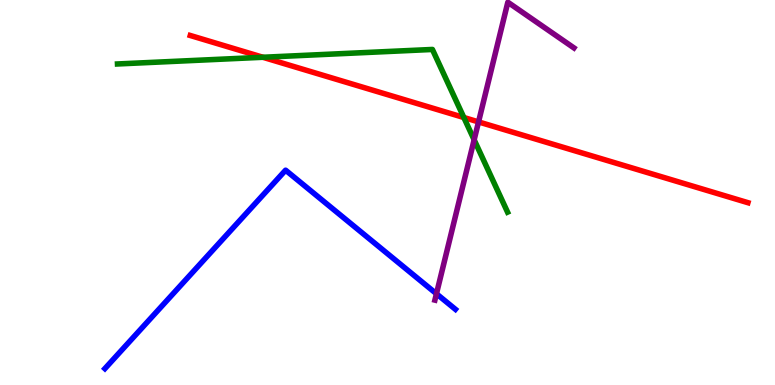[{'lines': ['blue', 'red'], 'intersections': []}, {'lines': ['green', 'red'], 'intersections': [{'x': 3.39, 'y': 8.51}, {'x': 5.99, 'y': 6.95}]}, {'lines': ['purple', 'red'], 'intersections': [{'x': 6.17, 'y': 6.83}]}, {'lines': ['blue', 'green'], 'intersections': []}, {'lines': ['blue', 'purple'], 'intersections': [{'x': 5.63, 'y': 2.37}]}, {'lines': ['green', 'purple'], 'intersections': [{'x': 6.12, 'y': 6.37}]}]